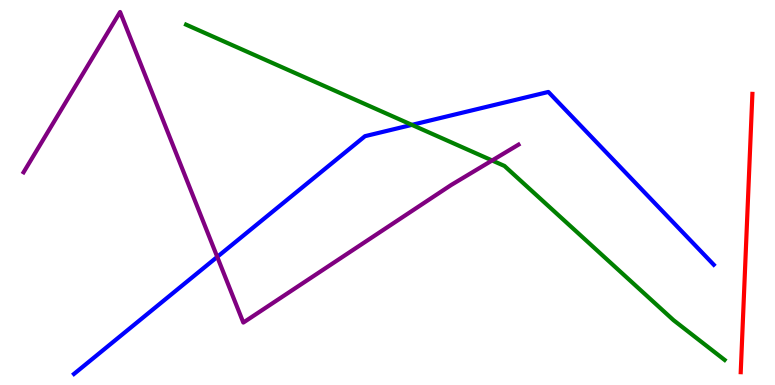[{'lines': ['blue', 'red'], 'intersections': []}, {'lines': ['green', 'red'], 'intersections': []}, {'lines': ['purple', 'red'], 'intersections': []}, {'lines': ['blue', 'green'], 'intersections': [{'x': 5.31, 'y': 6.76}]}, {'lines': ['blue', 'purple'], 'intersections': [{'x': 2.8, 'y': 3.33}]}, {'lines': ['green', 'purple'], 'intersections': [{'x': 6.35, 'y': 5.83}]}]